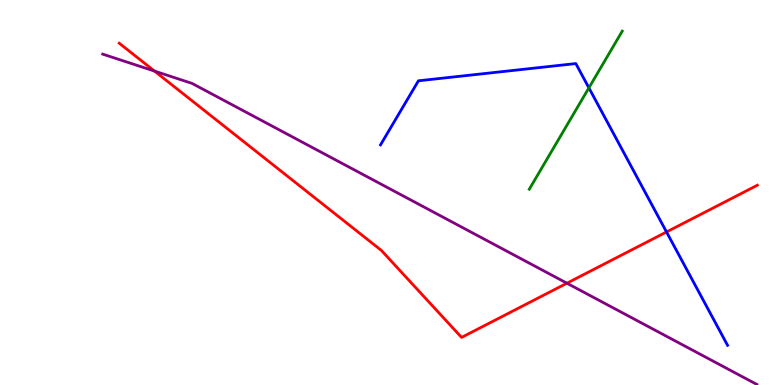[{'lines': ['blue', 'red'], 'intersections': [{'x': 8.6, 'y': 3.97}]}, {'lines': ['green', 'red'], 'intersections': []}, {'lines': ['purple', 'red'], 'intersections': [{'x': 1.99, 'y': 8.15}, {'x': 7.32, 'y': 2.64}]}, {'lines': ['blue', 'green'], 'intersections': [{'x': 7.6, 'y': 7.72}]}, {'lines': ['blue', 'purple'], 'intersections': []}, {'lines': ['green', 'purple'], 'intersections': []}]